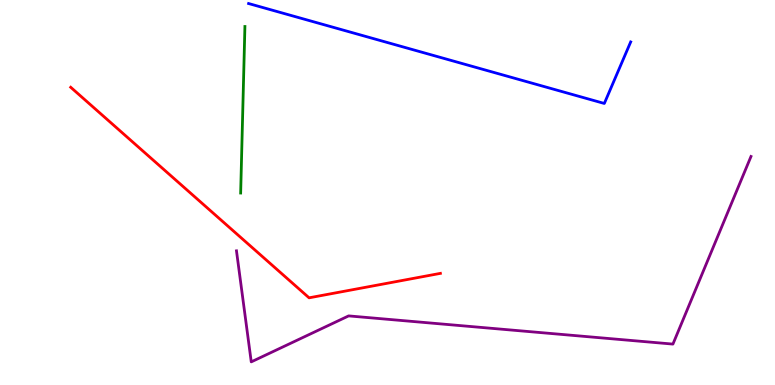[{'lines': ['blue', 'red'], 'intersections': []}, {'lines': ['green', 'red'], 'intersections': []}, {'lines': ['purple', 'red'], 'intersections': []}, {'lines': ['blue', 'green'], 'intersections': []}, {'lines': ['blue', 'purple'], 'intersections': []}, {'lines': ['green', 'purple'], 'intersections': []}]